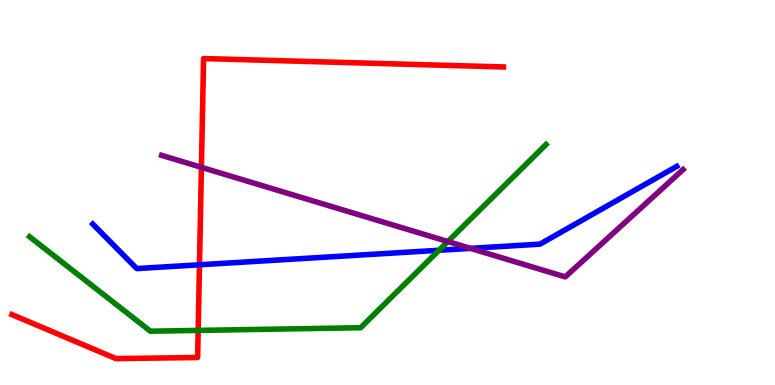[{'lines': ['blue', 'red'], 'intersections': [{'x': 2.57, 'y': 3.12}]}, {'lines': ['green', 'red'], 'intersections': [{'x': 2.56, 'y': 1.42}]}, {'lines': ['purple', 'red'], 'intersections': [{'x': 2.6, 'y': 5.65}]}, {'lines': ['blue', 'green'], 'intersections': [{'x': 5.66, 'y': 3.5}]}, {'lines': ['blue', 'purple'], 'intersections': [{'x': 6.07, 'y': 3.55}]}, {'lines': ['green', 'purple'], 'intersections': [{'x': 5.78, 'y': 3.73}]}]